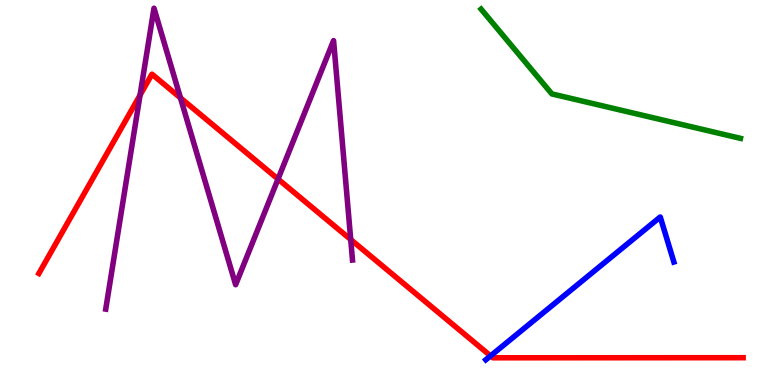[{'lines': ['blue', 'red'], 'intersections': [{'x': 6.33, 'y': 0.756}]}, {'lines': ['green', 'red'], 'intersections': []}, {'lines': ['purple', 'red'], 'intersections': [{'x': 1.81, 'y': 7.53}, {'x': 2.33, 'y': 7.46}, {'x': 3.59, 'y': 5.35}, {'x': 4.53, 'y': 3.78}]}, {'lines': ['blue', 'green'], 'intersections': []}, {'lines': ['blue', 'purple'], 'intersections': []}, {'lines': ['green', 'purple'], 'intersections': []}]